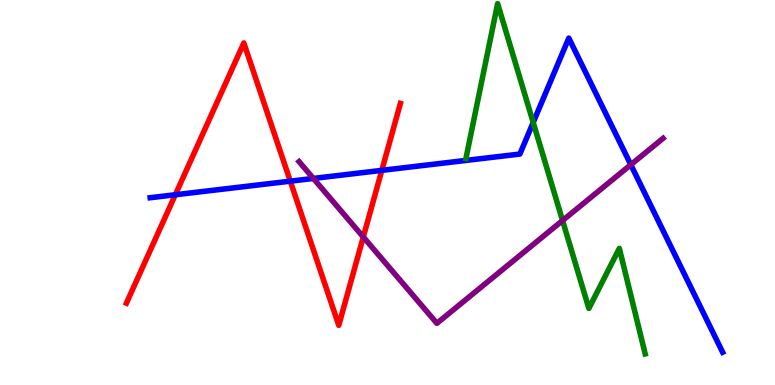[{'lines': ['blue', 'red'], 'intersections': [{'x': 2.26, 'y': 4.94}, {'x': 3.75, 'y': 5.29}, {'x': 4.93, 'y': 5.58}]}, {'lines': ['green', 'red'], 'intersections': []}, {'lines': ['purple', 'red'], 'intersections': [{'x': 4.69, 'y': 3.84}]}, {'lines': ['blue', 'green'], 'intersections': [{'x': 6.88, 'y': 6.82}]}, {'lines': ['blue', 'purple'], 'intersections': [{'x': 4.04, 'y': 5.37}, {'x': 8.14, 'y': 5.72}]}, {'lines': ['green', 'purple'], 'intersections': [{'x': 7.26, 'y': 4.27}]}]